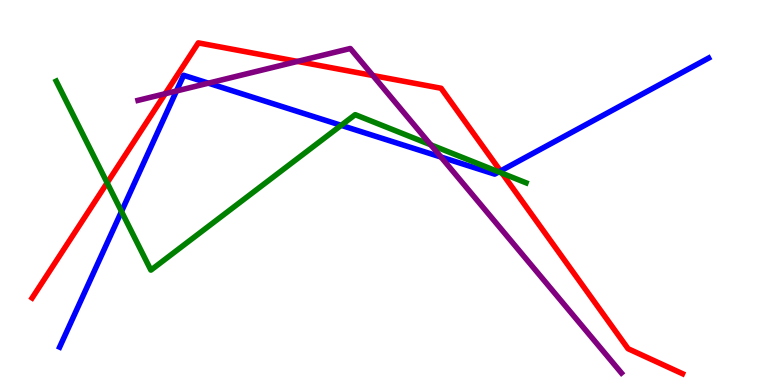[{'lines': ['blue', 'red'], 'intersections': [{'x': 6.46, 'y': 5.56}]}, {'lines': ['green', 'red'], 'intersections': [{'x': 1.38, 'y': 5.25}, {'x': 6.48, 'y': 5.5}]}, {'lines': ['purple', 'red'], 'intersections': [{'x': 2.13, 'y': 7.57}, {'x': 3.84, 'y': 8.4}, {'x': 4.81, 'y': 8.04}]}, {'lines': ['blue', 'green'], 'intersections': [{'x': 1.57, 'y': 4.51}, {'x': 4.4, 'y': 6.74}, {'x': 6.44, 'y': 5.53}]}, {'lines': ['blue', 'purple'], 'intersections': [{'x': 2.28, 'y': 7.64}, {'x': 2.69, 'y': 7.84}, {'x': 5.69, 'y': 5.92}]}, {'lines': ['green', 'purple'], 'intersections': [{'x': 5.56, 'y': 6.24}]}]